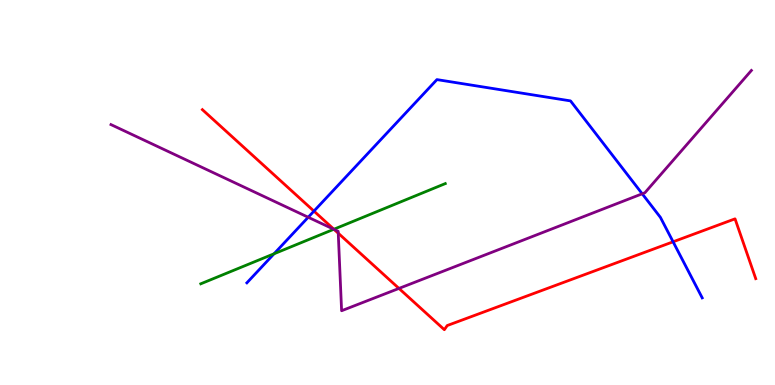[{'lines': ['blue', 'red'], 'intersections': [{'x': 4.05, 'y': 4.52}, {'x': 8.69, 'y': 3.72}]}, {'lines': ['green', 'red'], 'intersections': [{'x': 4.31, 'y': 4.05}]}, {'lines': ['purple', 'red'], 'intersections': [{'x': 4.31, 'y': 4.04}, {'x': 4.36, 'y': 3.94}, {'x': 5.15, 'y': 2.51}]}, {'lines': ['blue', 'green'], 'intersections': [{'x': 3.54, 'y': 3.41}]}, {'lines': ['blue', 'purple'], 'intersections': [{'x': 3.98, 'y': 4.36}, {'x': 8.29, 'y': 4.97}]}, {'lines': ['green', 'purple'], 'intersections': [{'x': 4.31, 'y': 4.04}]}]